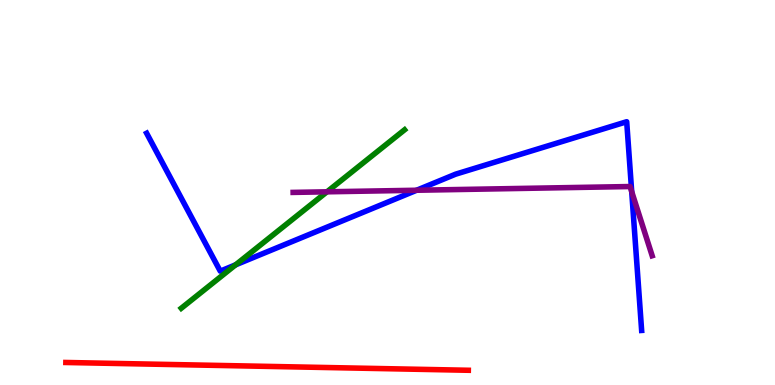[{'lines': ['blue', 'red'], 'intersections': []}, {'lines': ['green', 'red'], 'intersections': []}, {'lines': ['purple', 'red'], 'intersections': []}, {'lines': ['blue', 'green'], 'intersections': [{'x': 3.04, 'y': 3.12}]}, {'lines': ['blue', 'purple'], 'intersections': [{'x': 5.38, 'y': 5.06}, {'x': 8.15, 'y': 5.02}]}, {'lines': ['green', 'purple'], 'intersections': [{'x': 4.22, 'y': 5.02}]}]